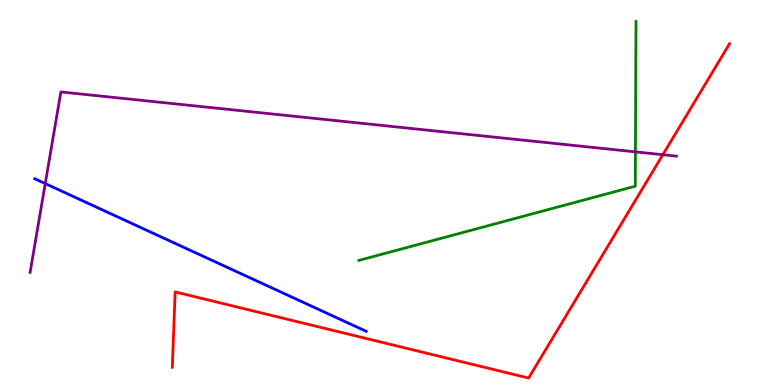[{'lines': ['blue', 'red'], 'intersections': []}, {'lines': ['green', 'red'], 'intersections': []}, {'lines': ['purple', 'red'], 'intersections': [{'x': 8.55, 'y': 5.98}]}, {'lines': ['blue', 'green'], 'intersections': []}, {'lines': ['blue', 'purple'], 'intersections': [{'x': 0.584, 'y': 5.23}]}, {'lines': ['green', 'purple'], 'intersections': [{'x': 8.2, 'y': 6.06}]}]